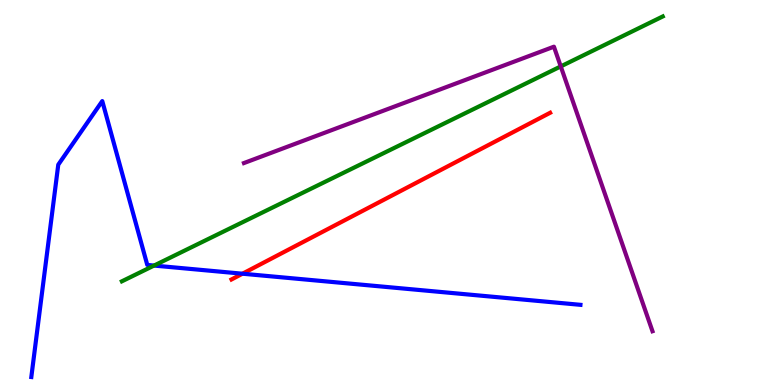[{'lines': ['blue', 'red'], 'intersections': [{'x': 3.13, 'y': 2.89}]}, {'lines': ['green', 'red'], 'intersections': []}, {'lines': ['purple', 'red'], 'intersections': []}, {'lines': ['blue', 'green'], 'intersections': [{'x': 1.99, 'y': 3.1}]}, {'lines': ['blue', 'purple'], 'intersections': []}, {'lines': ['green', 'purple'], 'intersections': [{'x': 7.24, 'y': 8.28}]}]